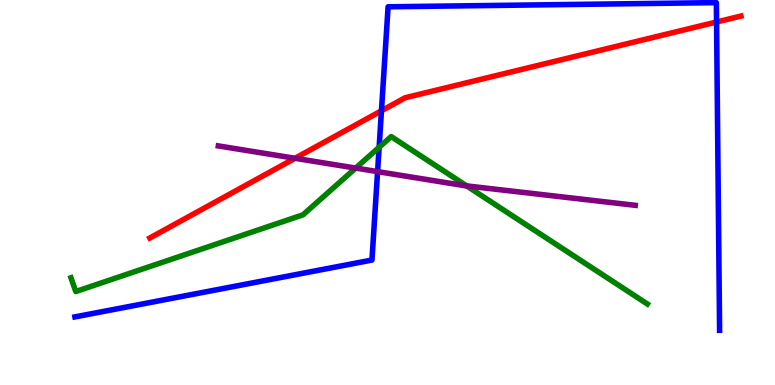[{'lines': ['blue', 'red'], 'intersections': [{'x': 4.92, 'y': 7.12}, {'x': 9.25, 'y': 9.43}]}, {'lines': ['green', 'red'], 'intersections': []}, {'lines': ['purple', 'red'], 'intersections': [{'x': 3.81, 'y': 5.89}]}, {'lines': ['blue', 'green'], 'intersections': [{'x': 4.89, 'y': 6.17}]}, {'lines': ['blue', 'purple'], 'intersections': [{'x': 4.87, 'y': 5.54}]}, {'lines': ['green', 'purple'], 'intersections': [{'x': 4.59, 'y': 5.63}, {'x': 6.02, 'y': 5.17}]}]